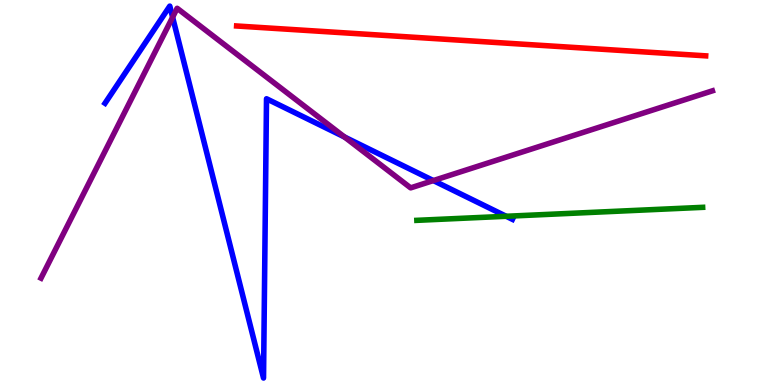[{'lines': ['blue', 'red'], 'intersections': []}, {'lines': ['green', 'red'], 'intersections': []}, {'lines': ['purple', 'red'], 'intersections': []}, {'lines': ['blue', 'green'], 'intersections': [{'x': 6.53, 'y': 4.38}]}, {'lines': ['blue', 'purple'], 'intersections': [{'x': 2.23, 'y': 9.55}, {'x': 4.45, 'y': 6.44}, {'x': 5.59, 'y': 5.31}]}, {'lines': ['green', 'purple'], 'intersections': []}]